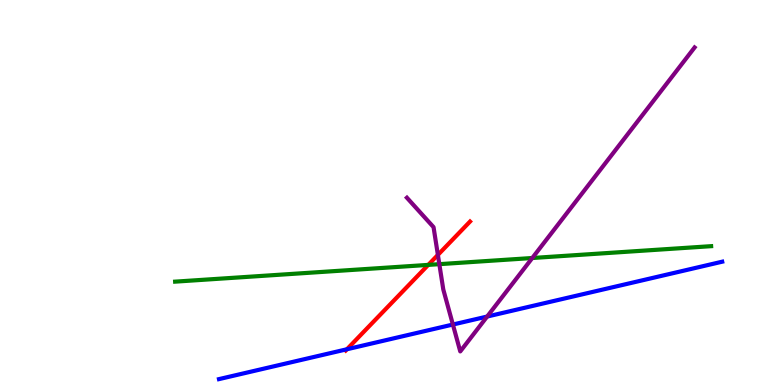[{'lines': ['blue', 'red'], 'intersections': [{'x': 4.48, 'y': 0.928}]}, {'lines': ['green', 'red'], 'intersections': [{'x': 5.53, 'y': 3.12}]}, {'lines': ['purple', 'red'], 'intersections': [{'x': 5.65, 'y': 3.38}]}, {'lines': ['blue', 'green'], 'intersections': []}, {'lines': ['blue', 'purple'], 'intersections': [{'x': 5.84, 'y': 1.57}, {'x': 6.29, 'y': 1.78}]}, {'lines': ['green', 'purple'], 'intersections': [{'x': 5.67, 'y': 3.14}, {'x': 6.87, 'y': 3.3}]}]